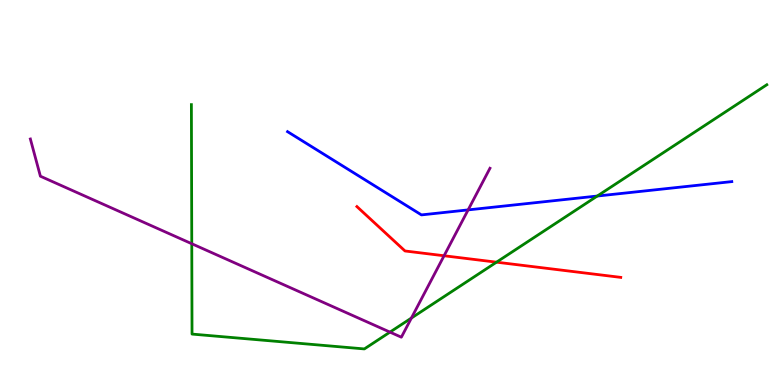[{'lines': ['blue', 'red'], 'intersections': []}, {'lines': ['green', 'red'], 'intersections': [{'x': 6.41, 'y': 3.19}]}, {'lines': ['purple', 'red'], 'intersections': [{'x': 5.73, 'y': 3.36}]}, {'lines': ['blue', 'green'], 'intersections': [{'x': 7.71, 'y': 4.91}]}, {'lines': ['blue', 'purple'], 'intersections': [{'x': 6.04, 'y': 4.55}]}, {'lines': ['green', 'purple'], 'intersections': [{'x': 2.47, 'y': 3.67}, {'x': 5.03, 'y': 1.37}, {'x': 5.31, 'y': 1.74}]}]